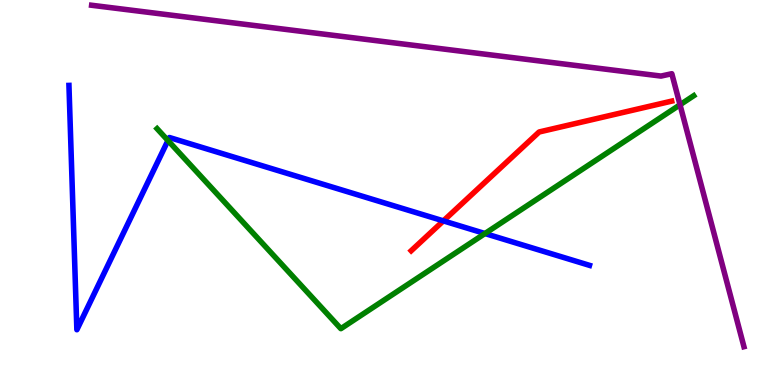[{'lines': ['blue', 'red'], 'intersections': [{'x': 5.72, 'y': 4.26}]}, {'lines': ['green', 'red'], 'intersections': []}, {'lines': ['purple', 'red'], 'intersections': []}, {'lines': ['blue', 'green'], 'intersections': [{'x': 2.17, 'y': 6.35}, {'x': 6.26, 'y': 3.93}]}, {'lines': ['blue', 'purple'], 'intersections': []}, {'lines': ['green', 'purple'], 'intersections': [{'x': 8.77, 'y': 7.28}]}]